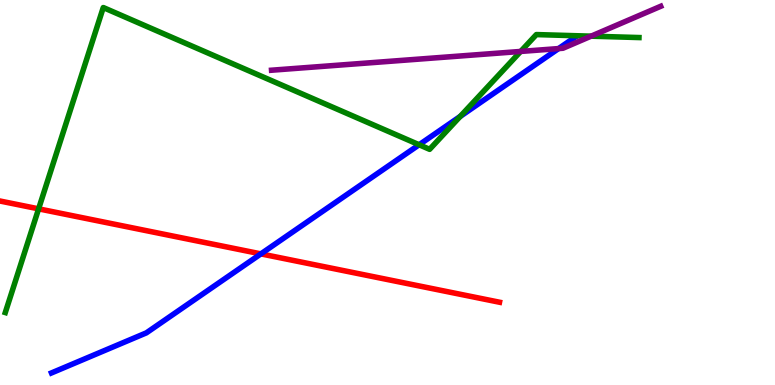[{'lines': ['blue', 'red'], 'intersections': [{'x': 3.37, 'y': 3.41}]}, {'lines': ['green', 'red'], 'intersections': [{'x': 0.498, 'y': 4.58}]}, {'lines': ['purple', 'red'], 'intersections': []}, {'lines': ['blue', 'green'], 'intersections': [{'x': 5.41, 'y': 6.24}, {'x': 5.94, 'y': 6.98}]}, {'lines': ['blue', 'purple'], 'intersections': [{'x': 7.21, 'y': 8.74}]}, {'lines': ['green', 'purple'], 'intersections': [{'x': 6.72, 'y': 8.66}, {'x': 7.63, 'y': 9.06}]}]